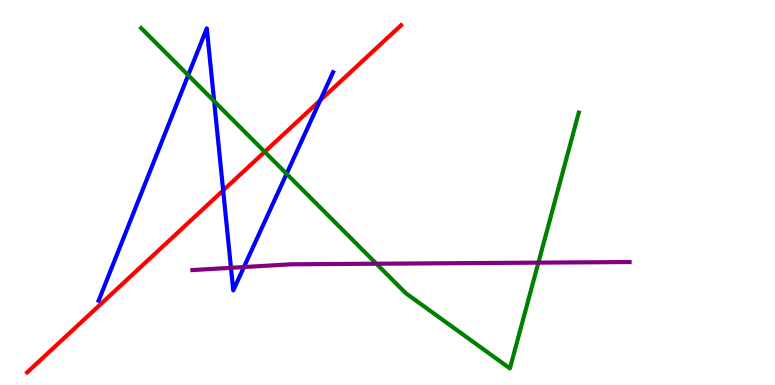[{'lines': ['blue', 'red'], 'intersections': [{'x': 2.88, 'y': 5.05}, {'x': 4.13, 'y': 7.39}]}, {'lines': ['green', 'red'], 'intersections': [{'x': 3.42, 'y': 6.06}]}, {'lines': ['purple', 'red'], 'intersections': []}, {'lines': ['blue', 'green'], 'intersections': [{'x': 2.43, 'y': 8.05}, {'x': 2.76, 'y': 7.37}, {'x': 3.7, 'y': 5.49}]}, {'lines': ['blue', 'purple'], 'intersections': [{'x': 2.98, 'y': 3.04}, {'x': 3.15, 'y': 3.06}]}, {'lines': ['green', 'purple'], 'intersections': [{'x': 4.86, 'y': 3.15}, {'x': 6.95, 'y': 3.18}]}]